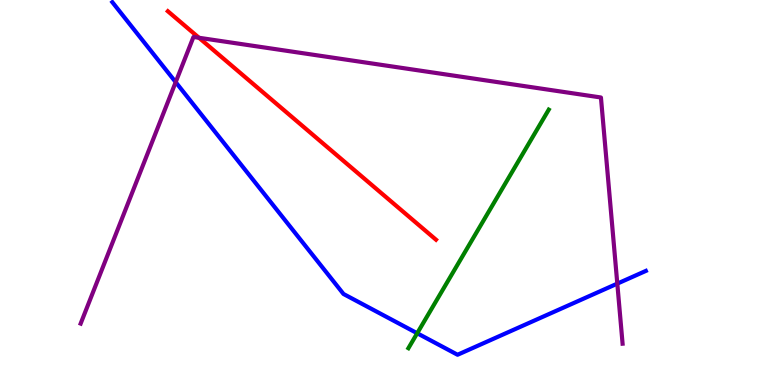[{'lines': ['blue', 'red'], 'intersections': []}, {'lines': ['green', 'red'], 'intersections': []}, {'lines': ['purple', 'red'], 'intersections': [{'x': 2.57, 'y': 9.02}]}, {'lines': ['blue', 'green'], 'intersections': [{'x': 5.38, 'y': 1.34}]}, {'lines': ['blue', 'purple'], 'intersections': [{'x': 2.27, 'y': 7.87}, {'x': 7.97, 'y': 2.63}]}, {'lines': ['green', 'purple'], 'intersections': []}]